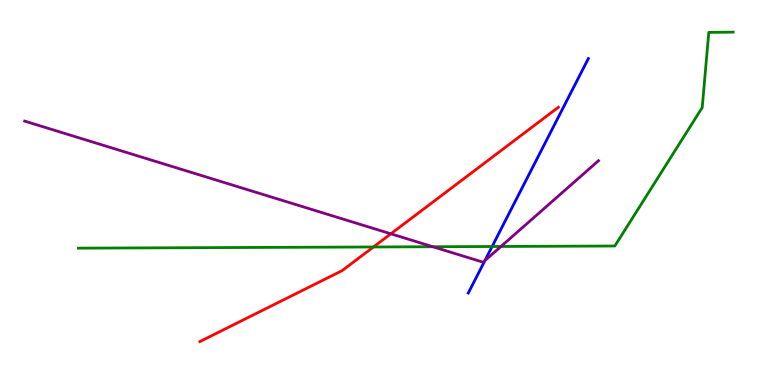[{'lines': ['blue', 'red'], 'intersections': []}, {'lines': ['green', 'red'], 'intersections': [{'x': 4.82, 'y': 3.59}]}, {'lines': ['purple', 'red'], 'intersections': [{'x': 5.04, 'y': 3.93}]}, {'lines': ['blue', 'green'], 'intersections': [{'x': 6.35, 'y': 3.6}]}, {'lines': ['blue', 'purple'], 'intersections': [{'x': 6.26, 'y': 3.23}]}, {'lines': ['green', 'purple'], 'intersections': [{'x': 5.59, 'y': 3.59}, {'x': 6.46, 'y': 3.6}]}]